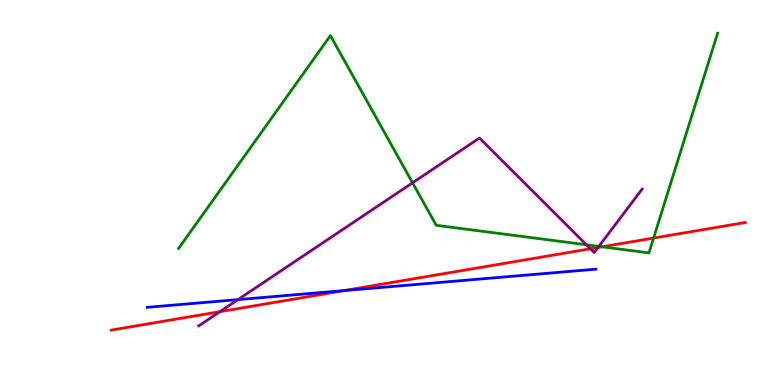[{'lines': ['blue', 'red'], 'intersections': [{'x': 4.44, 'y': 2.45}]}, {'lines': ['green', 'red'], 'intersections': [{'x': 7.77, 'y': 3.59}, {'x': 8.43, 'y': 3.82}]}, {'lines': ['purple', 'red'], 'intersections': [{'x': 2.84, 'y': 1.91}, {'x': 7.62, 'y': 3.54}, {'x': 7.72, 'y': 3.57}]}, {'lines': ['blue', 'green'], 'intersections': []}, {'lines': ['blue', 'purple'], 'intersections': [{'x': 3.07, 'y': 2.22}]}, {'lines': ['green', 'purple'], 'intersections': [{'x': 5.32, 'y': 5.25}, {'x': 7.57, 'y': 3.64}, {'x': 7.73, 'y': 3.6}]}]